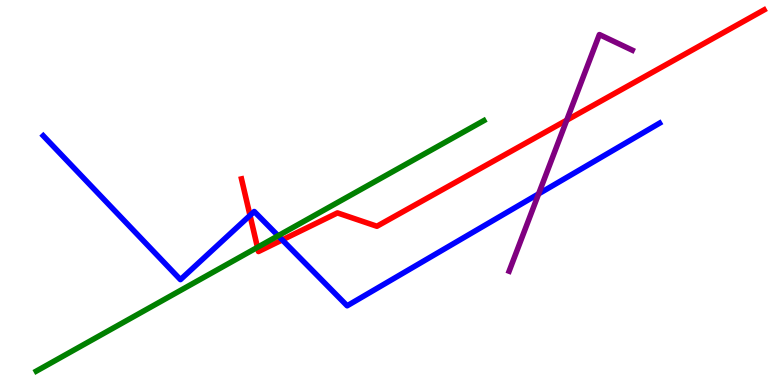[{'lines': ['blue', 'red'], 'intersections': [{'x': 3.23, 'y': 4.41}, {'x': 3.64, 'y': 3.77}]}, {'lines': ['green', 'red'], 'intersections': [{'x': 3.32, 'y': 3.58}]}, {'lines': ['purple', 'red'], 'intersections': [{'x': 7.31, 'y': 6.88}]}, {'lines': ['blue', 'green'], 'intersections': [{'x': 3.59, 'y': 3.88}]}, {'lines': ['blue', 'purple'], 'intersections': [{'x': 6.95, 'y': 4.96}]}, {'lines': ['green', 'purple'], 'intersections': []}]